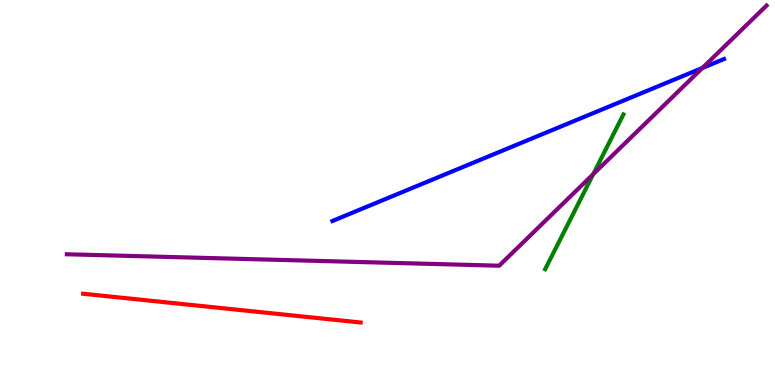[{'lines': ['blue', 'red'], 'intersections': []}, {'lines': ['green', 'red'], 'intersections': []}, {'lines': ['purple', 'red'], 'intersections': []}, {'lines': ['blue', 'green'], 'intersections': []}, {'lines': ['blue', 'purple'], 'intersections': [{'x': 9.06, 'y': 8.23}]}, {'lines': ['green', 'purple'], 'intersections': [{'x': 7.65, 'y': 5.48}]}]